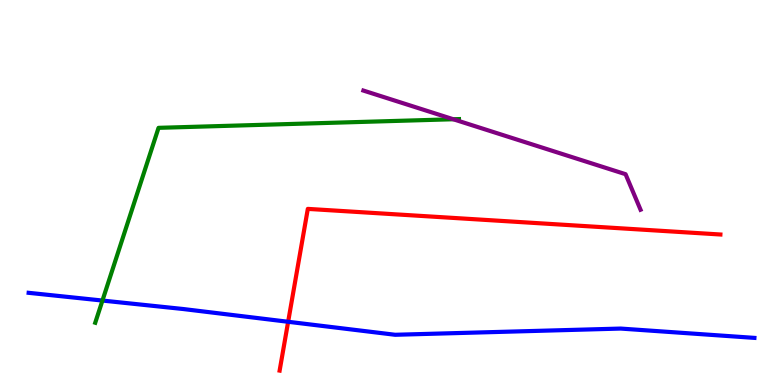[{'lines': ['blue', 'red'], 'intersections': [{'x': 3.72, 'y': 1.64}]}, {'lines': ['green', 'red'], 'intersections': []}, {'lines': ['purple', 'red'], 'intersections': []}, {'lines': ['blue', 'green'], 'intersections': [{'x': 1.32, 'y': 2.19}]}, {'lines': ['blue', 'purple'], 'intersections': []}, {'lines': ['green', 'purple'], 'intersections': [{'x': 5.85, 'y': 6.9}]}]